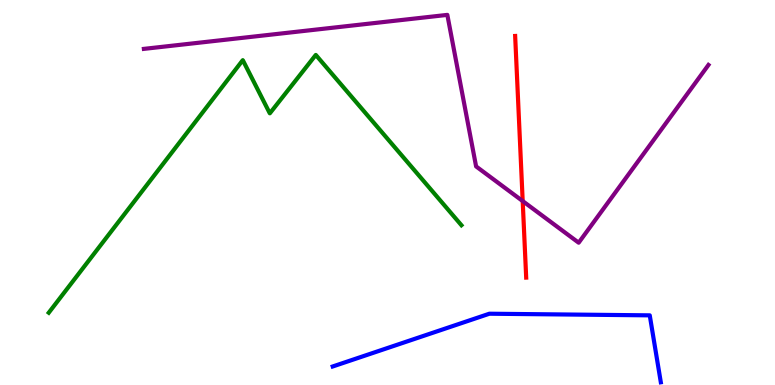[{'lines': ['blue', 'red'], 'intersections': []}, {'lines': ['green', 'red'], 'intersections': []}, {'lines': ['purple', 'red'], 'intersections': [{'x': 6.74, 'y': 4.78}]}, {'lines': ['blue', 'green'], 'intersections': []}, {'lines': ['blue', 'purple'], 'intersections': []}, {'lines': ['green', 'purple'], 'intersections': []}]